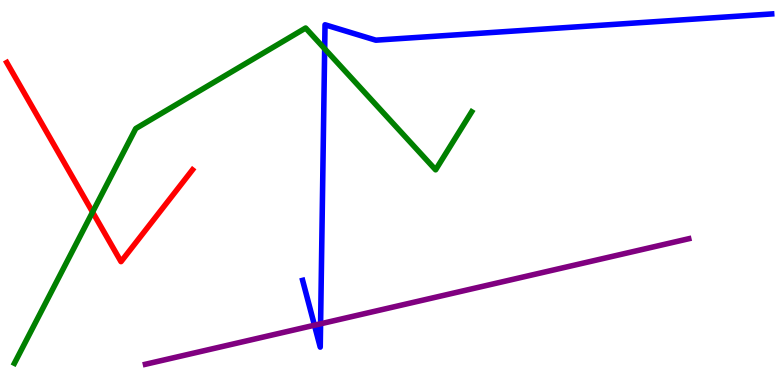[{'lines': ['blue', 'red'], 'intersections': []}, {'lines': ['green', 'red'], 'intersections': [{'x': 1.19, 'y': 4.49}]}, {'lines': ['purple', 'red'], 'intersections': []}, {'lines': ['blue', 'green'], 'intersections': [{'x': 4.19, 'y': 8.73}]}, {'lines': ['blue', 'purple'], 'intersections': [{'x': 4.06, 'y': 1.55}, {'x': 4.14, 'y': 1.59}]}, {'lines': ['green', 'purple'], 'intersections': []}]